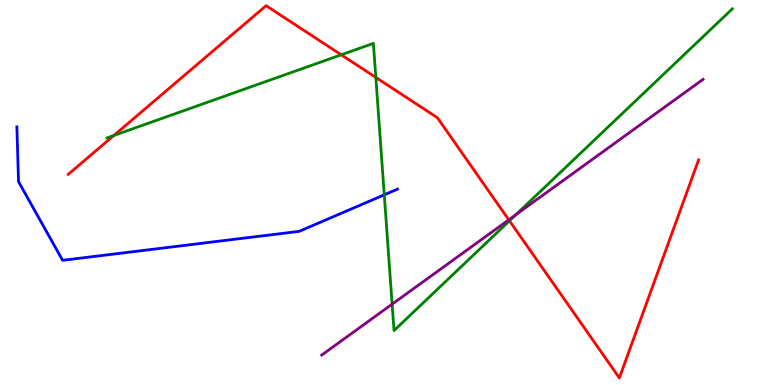[{'lines': ['blue', 'red'], 'intersections': []}, {'lines': ['green', 'red'], 'intersections': [{'x': 1.47, 'y': 6.48}, {'x': 4.4, 'y': 8.58}, {'x': 4.85, 'y': 7.99}, {'x': 6.57, 'y': 4.26}]}, {'lines': ['purple', 'red'], 'intersections': [{'x': 6.56, 'y': 4.29}]}, {'lines': ['blue', 'green'], 'intersections': [{'x': 4.96, 'y': 4.94}]}, {'lines': ['blue', 'purple'], 'intersections': []}, {'lines': ['green', 'purple'], 'intersections': [{'x': 5.06, 'y': 2.1}, {'x': 6.66, 'y': 4.42}]}]